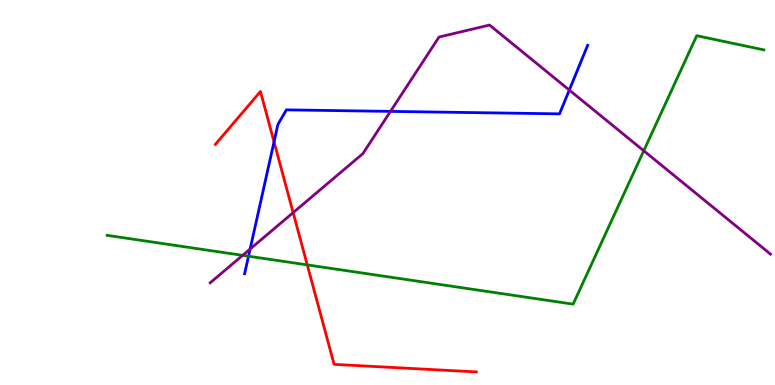[{'lines': ['blue', 'red'], 'intersections': [{'x': 3.54, 'y': 6.32}]}, {'lines': ['green', 'red'], 'intersections': [{'x': 3.96, 'y': 3.12}]}, {'lines': ['purple', 'red'], 'intersections': [{'x': 3.78, 'y': 4.48}]}, {'lines': ['blue', 'green'], 'intersections': [{'x': 3.21, 'y': 3.34}]}, {'lines': ['blue', 'purple'], 'intersections': [{'x': 3.23, 'y': 3.53}, {'x': 5.04, 'y': 7.11}, {'x': 7.35, 'y': 7.66}]}, {'lines': ['green', 'purple'], 'intersections': [{'x': 3.13, 'y': 3.37}, {'x': 8.31, 'y': 6.08}]}]